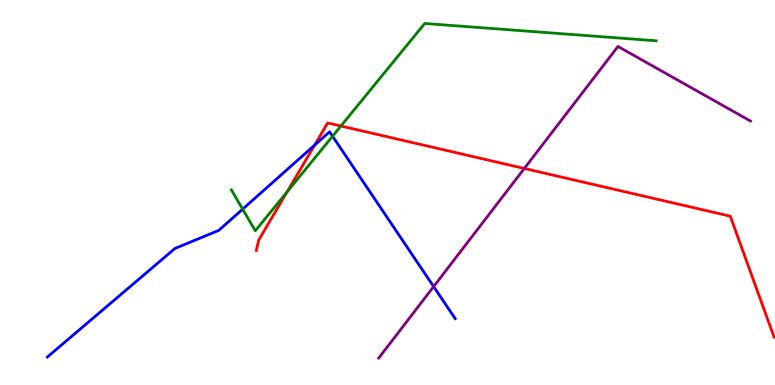[{'lines': ['blue', 'red'], 'intersections': [{'x': 4.06, 'y': 6.23}]}, {'lines': ['green', 'red'], 'intersections': [{'x': 3.7, 'y': 5.02}, {'x': 4.4, 'y': 6.73}]}, {'lines': ['purple', 'red'], 'intersections': [{'x': 6.77, 'y': 5.62}]}, {'lines': ['blue', 'green'], 'intersections': [{'x': 3.13, 'y': 4.57}, {'x': 4.29, 'y': 6.46}]}, {'lines': ['blue', 'purple'], 'intersections': [{'x': 5.6, 'y': 2.56}]}, {'lines': ['green', 'purple'], 'intersections': []}]